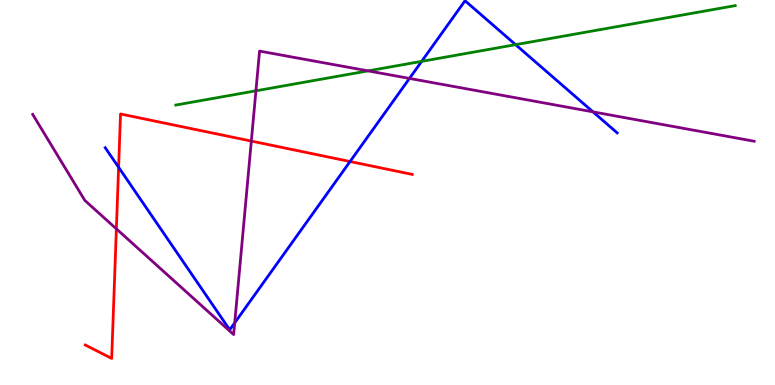[{'lines': ['blue', 'red'], 'intersections': [{'x': 1.53, 'y': 5.66}, {'x': 4.52, 'y': 5.8}]}, {'lines': ['green', 'red'], 'intersections': []}, {'lines': ['purple', 'red'], 'intersections': [{'x': 1.5, 'y': 4.06}, {'x': 3.24, 'y': 6.34}]}, {'lines': ['blue', 'green'], 'intersections': [{'x': 5.44, 'y': 8.41}, {'x': 6.65, 'y': 8.84}]}, {'lines': ['blue', 'purple'], 'intersections': [{'x': 3.03, 'y': 1.62}, {'x': 5.28, 'y': 7.96}, {'x': 7.65, 'y': 7.09}]}, {'lines': ['green', 'purple'], 'intersections': [{'x': 3.3, 'y': 7.64}, {'x': 4.75, 'y': 8.16}]}]